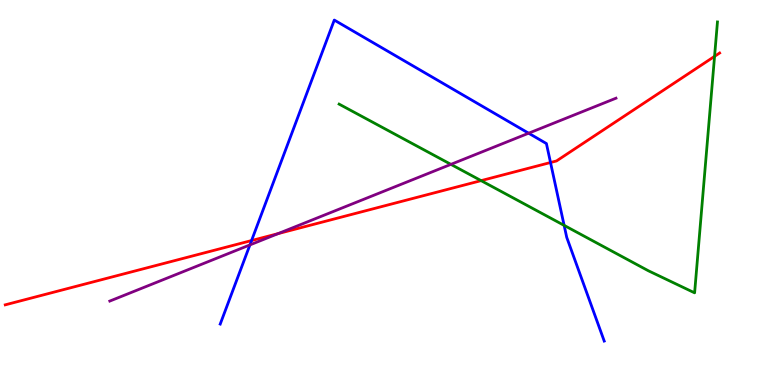[{'lines': ['blue', 'red'], 'intersections': [{'x': 3.25, 'y': 3.75}, {'x': 7.1, 'y': 5.78}]}, {'lines': ['green', 'red'], 'intersections': [{'x': 6.21, 'y': 5.31}, {'x': 9.22, 'y': 8.54}]}, {'lines': ['purple', 'red'], 'intersections': [{'x': 3.59, 'y': 3.93}]}, {'lines': ['blue', 'green'], 'intersections': [{'x': 7.28, 'y': 4.15}]}, {'lines': ['blue', 'purple'], 'intersections': [{'x': 3.22, 'y': 3.64}, {'x': 6.82, 'y': 6.54}]}, {'lines': ['green', 'purple'], 'intersections': [{'x': 5.82, 'y': 5.73}]}]